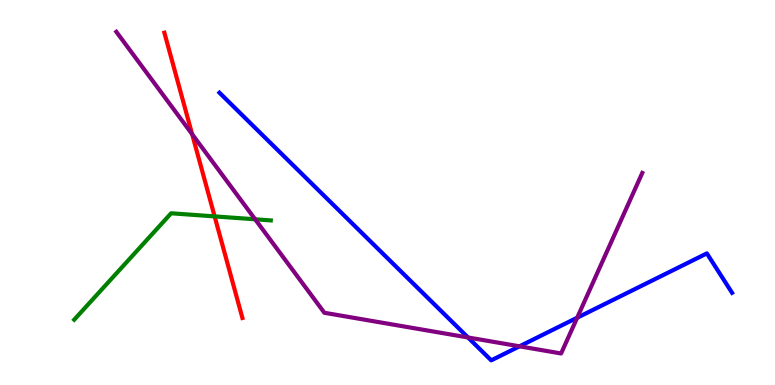[{'lines': ['blue', 'red'], 'intersections': []}, {'lines': ['green', 'red'], 'intersections': [{'x': 2.77, 'y': 4.38}]}, {'lines': ['purple', 'red'], 'intersections': [{'x': 2.48, 'y': 6.51}]}, {'lines': ['blue', 'green'], 'intersections': []}, {'lines': ['blue', 'purple'], 'intersections': [{'x': 6.04, 'y': 1.23}, {'x': 6.7, 'y': 1.0}, {'x': 7.45, 'y': 1.75}]}, {'lines': ['green', 'purple'], 'intersections': [{'x': 3.29, 'y': 4.3}]}]